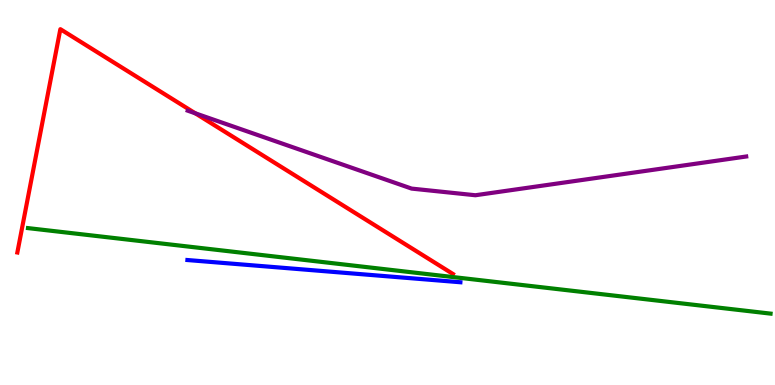[{'lines': ['blue', 'red'], 'intersections': []}, {'lines': ['green', 'red'], 'intersections': []}, {'lines': ['purple', 'red'], 'intersections': [{'x': 2.52, 'y': 7.06}]}, {'lines': ['blue', 'green'], 'intersections': []}, {'lines': ['blue', 'purple'], 'intersections': []}, {'lines': ['green', 'purple'], 'intersections': []}]